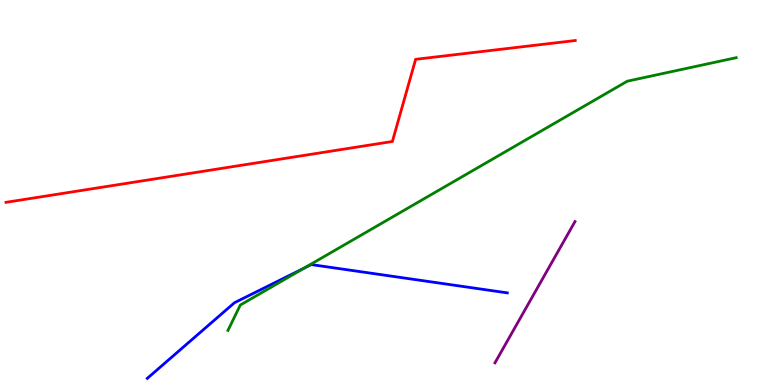[{'lines': ['blue', 'red'], 'intersections': []}, {'lines': ['green', 'red'], 'intersections': []}, {'lines': ['purple', 'red'], 'intersections': []}, {'lines': ['blue', 'green'], 'intersections': [{'x': 3.92, 'y': 3.03}]}, {'lines': ['blue', 'purple'], 'intersections': []}, {'lines': ['green', 'purple'], 'intersections': []}]